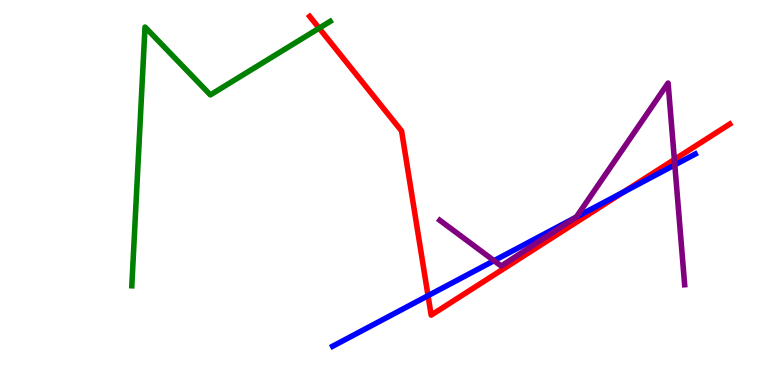[{'lines': ['blue', 'red'], 'intersections': [{'x': 5.52, 'y': 2.32}, {'x': 8.04, 'y': 5.01}]}, {'lines': ['green', 'red'], 'intersections': [{'x': 4.12, 'y': 9.27}]}, {'lines': ['purple', 'red'], 'intersections': [{'x': 8.7, 'y': 5.86}]}, {'lines': ['blue', 'green'], 'intersections': []}, {'lines': ['blue', 'purple'], 'intersections': [{'x': 6.37, 'y': 3.23}, {'x': 7.44, 'y': 4.36}, {'x': 8.71, 'y': 5.72}]}, {'lines': ['green', 'purple'], 'intersections': []}]